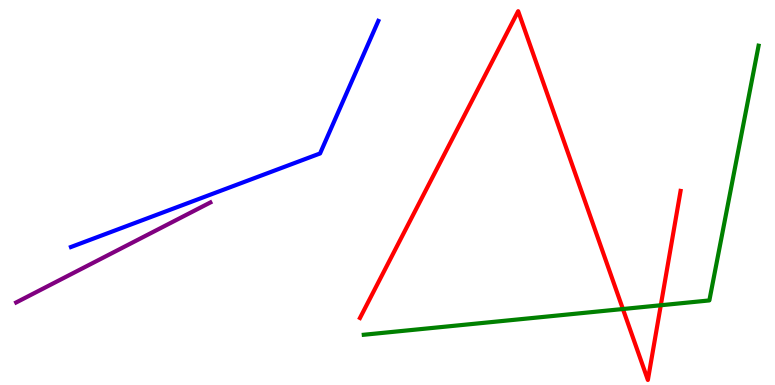[{'lines': ['blue', 'red'], 'intersections': []}, {'lines': ['green', 'red'], 'intersections': [{'x': 8.04, 'y': 1.97}, {'x': 8.53, 'y': 2.07}]}, {'lines': ['purple', 'red'], 'intersections': []}, {'lines': ['blue', 'green'], 'intersections': []}, {'lines': ['blue', 'purple'], 'intersections': []}, {'lines': ['green', 'purple'], 'intersections': []}]